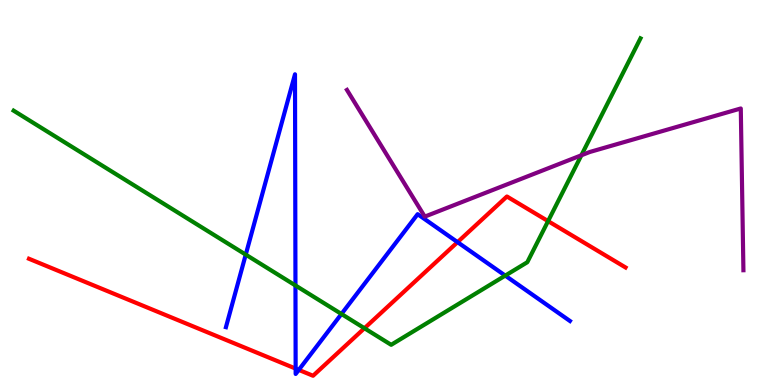[{'lines': ['blue', 'red'], 'intersections': [{'x': 3.81, 'y': 0.426}, {'x': 3.86, 'y': 0.393}, {'x': 5.9, 'y': 3.71}]}, {'lines': ['green', 'red'], 'intersections': [{'x': 4.7, 'y': 1.47}, {'x': 7.07, 'y': 4.26}]}, {'lines': ['purple', 'red'], 'intersections': []}, {'lines': ['blue', 'green'], 'intersections': [{'x': 3.17, 'y': 3.39}, {'x': 3.81, 'y': 2.59}, {'x': 4.41, 'y': 1.84}, {'x': 6.52, 'y': 2.84}]}, {'lines': ['blue', 'purple'], 'intersections': []}, {'lines': ['green', 'purple'], 'intersections': [{'x': 7.5, 'y': 5.97}]}]